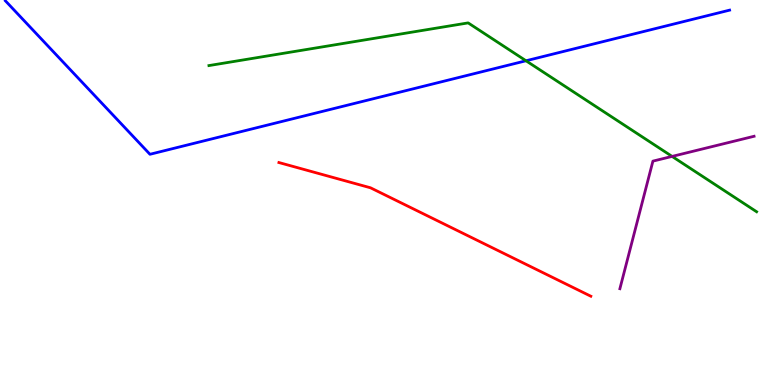[{'lines': ['blue', 'red'], 'intersections': []}, {'lines': ['green', 'red'], 'intersections': []}, {'lines': ['purple', 'red'], 'intersections': []}, {'lines': ['blue', 'green'], 'intersections': [{'x': 6.79, 'y': 8.42}]}, {'lines': ['blue', 'purple'], 'intersections': []}, {'lines': ['green', 'purple'], 'intersections': [{'x': 8.67, 'y': 5.94}]}]